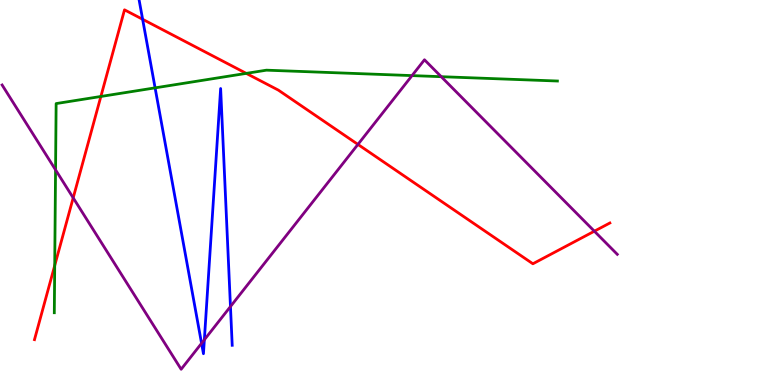[{'lines': ['blue', 'red'], 'intersections': [{'x': 1.84, 'y': 9.5}]}, {'lines': ['green', 'red'], 'intersections': [{'x': 0.706, 'y': 3.1}, {'x': 1.3, 'y': 7.49}, {'x': 3.18, 'y': 8.09}]}, {'lines': ['purple', 'red'], 'intersections': [{'x': 0.944, 'y': 4.86}, {'x': 4.62, 'y': 6.25}, {'x': 7.67, 'y': 3.99}]}, {'lines': ['blue', 'green'], 'intersections': [{'x': 2.0, 'y': 7.72}]}, {'lines': ['blue', 'purple'], 'intersections': [{'x': 2.6, 'y': 1.08}, {'x': 2.64, 'y': 1.18}, {'x': 2.97, 'y': 2.04}]}, {'lines': ['green', 'purple'], 'intersections': [{'x': 0.717, 'y': 5.59}, {'x': 5.32, 'y': 8.04}, {'x': 5.69, 'y': 8.01}]}]